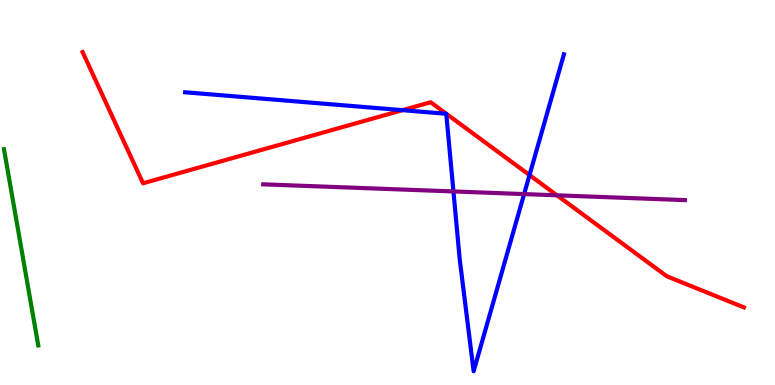[{'lines': ['blue', 'red'], 'intersections': [{'x': 5.19, 'y': 7.14}, {'x': 6.83, 'y': 5.45}]}, {'lines': ['green', 'red'], 'intersections': []}, {'lines': ['purple', 'red'], 'intersections': [{'x': 7.19, 'y': 4.93}]}, {'lines': ['blue', 'green'], 'intersections': []}, {'lines': ['blue', 'purple'], 'intersections': [{'x': 5.85, 'y': 5.03}, {'x': 6.76, 'y': 4.96}]}, {'lines': ['green', 'purple'], 'intersections': []}]